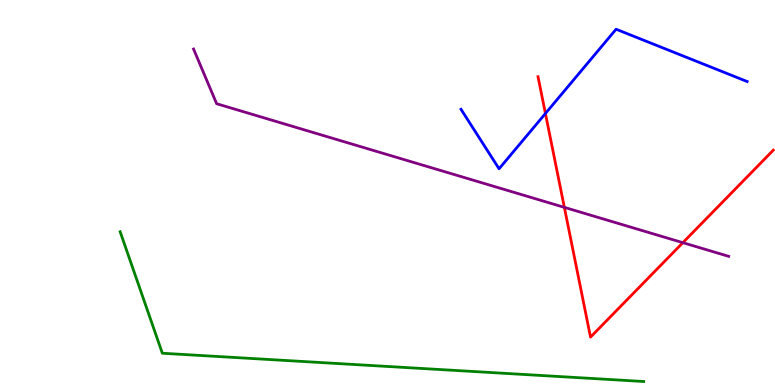[{'lines': ['blue', 'red'], 'intersections': [{'x': 7.04, 'y': 7.05}]}, {'lines': ['green', 'red'], 'intersections': []}, {'lines': ['purple', 'red'], 'intersections': [{'x': 7.28, 'y': 4.61}, {'x': 8.81, 'y': 3.7}]}, {'lines': ['blue', 'green'], 'intersections': []}, {'lines': ['blue', 'purple'], 'intersections': []}, {'lines': ['green', 'purple'], 'intersections': []}]